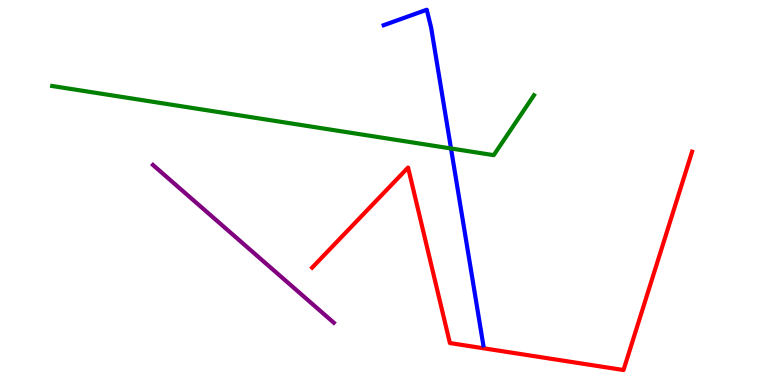[{'lines': ['blue', 'red'], 'intersections': []}, {'lines': ['green', 'red'], 'intersections': []}, {'lines': ['purple', 'red'], 'intersections': []}, {'lines': ['blue', 'green'], 'intersections': [{'x': 5.82, 'y': 6.14}]}, {'lines': ['blue', 'purple'], 'intersections': []}, {'lines': ['green', 'purple'], 'intersections': []}]